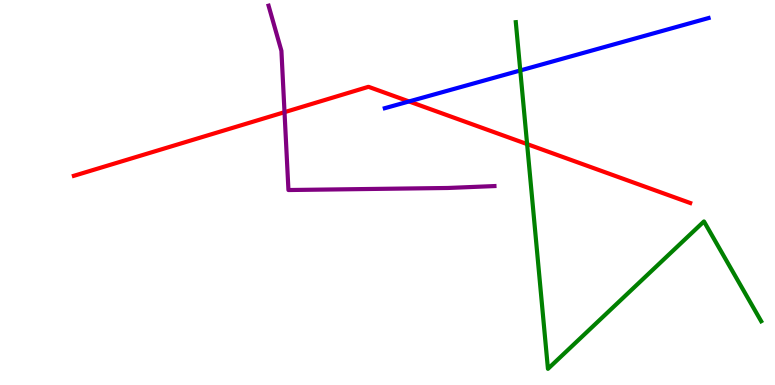[{'lines': ['blue', 'red'], 'intersections': [{'x': 5.28, 'y': 7.36}]}, {'lines': ['green', 'red'], 'intersections': [{'x': 6.8, 'y': 6.26}]}, {'lines': ['purple', 'red'], 'intersections': [{'x': 3.67, 'y': 7.09}]}, {'lines': ['blue', 'green'], 'intersections': [{'x': 6.71, 'y': 8.17}]}, {'lines': ['blue', 'purple'], 'intersections': []}, {'lines': ['green', 'purple'], 'intersections': []}]